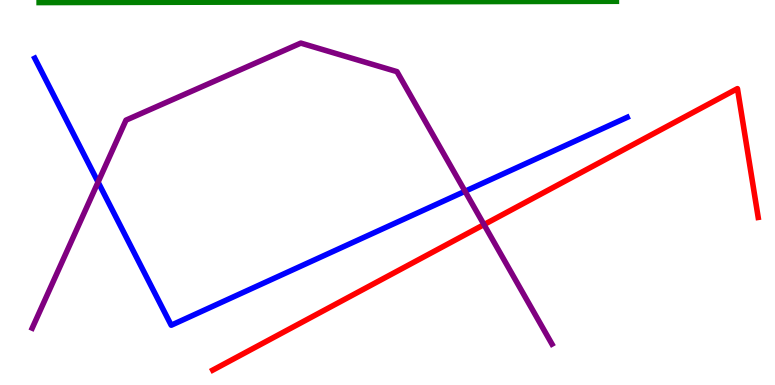[{'lines': ['blue', 'red'], 'intersections': []}, {'lines': ['green', 'red'], 'intersections': []}, {'lines': ['purple', 'red'], 'intersections': [{'x': 6.25, 'y': 4.17}]}, {'lines': ['blue', 'green'], 'intersections': []}, {'lines': ['blue', 'purple'], 'intersections': [{'x': 1.27, 'y': 5.27}, {'x': 6.0, 'y': 5.03}]}, {'lines': ['green', 'purple'], 'intersections': []}]